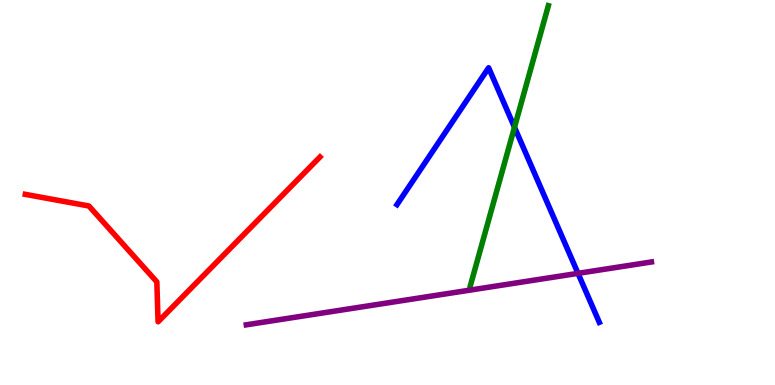[{'lines': ['blue', 'red'], 'intersections': []}, {'lines': ['green', 'red'], 'intersections': []}, {'lines': ['purple', 'red'], 'intersections': []}, {'lines': ['blue', 'green'], 'intersections': [{'x': 6.64, 'y': 6.69}]}, {'lines': ['blue', 'purple'], 'intersections': [{'x': 7.46, 'y': 2.9}]}, {'lines': ['green', 'purple'], 'intersections': []}]